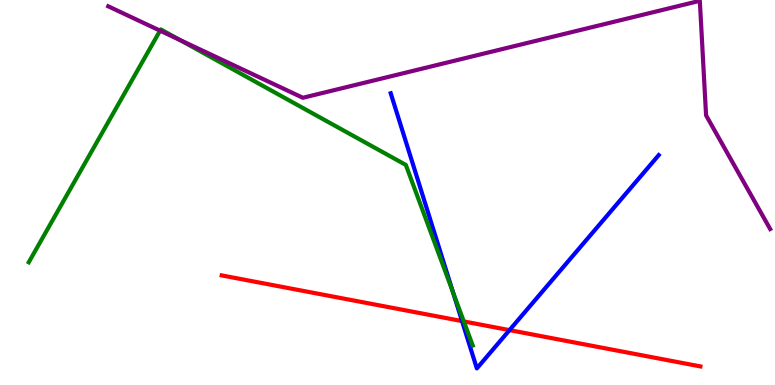[{'lines': ['blue', 'red'], 'intersections': [{'x': 5.96, 'y': 1.66}, {'x': 6.57, 'y': 1.43}]}, {'lines': ['green', 'red'], 'intersections': [{'x': 5.98, 'y': 1.65}]}, {'lines': ['purple', 'red'], 'intersections': []}, {'lines': ['blue', 'green'], 'intersections': [{'x': 5.85, 'y': 2.41}]}, {'lines': ['blue', 'purple'], 'intersections': []}, {'lines': ['green', 'purple'], 'intersections': [{'x': 2.07, 'y': 9.2}, {'x': 2.32, 'y': 8.96}]}]